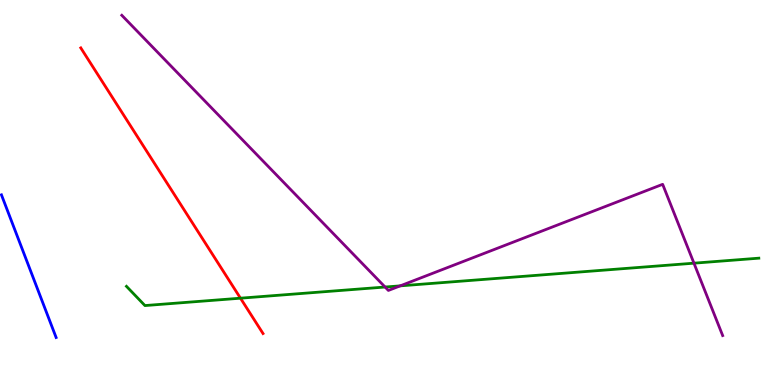[{'lines': ['blue', 'red'], 'intersections': []}, {'lines': ['green', 'red'], 'intersections': [{'x': 3.1, 'y': 2.25}]}, {'lines': ['purple', 'red'], 'intersections': []}, {'lines': ['blue', 'green'], 'intersections': []}, {'lines': ['blue', 'purple'], 'intersections': []}, {'lines': ['green', 'purple'], 'intersections': [{'x': 4.97, 'y': 2.54}, {'x': 5.16, 'y': 2.58}, {'x': 8.95, 'y': 3.16}]}]